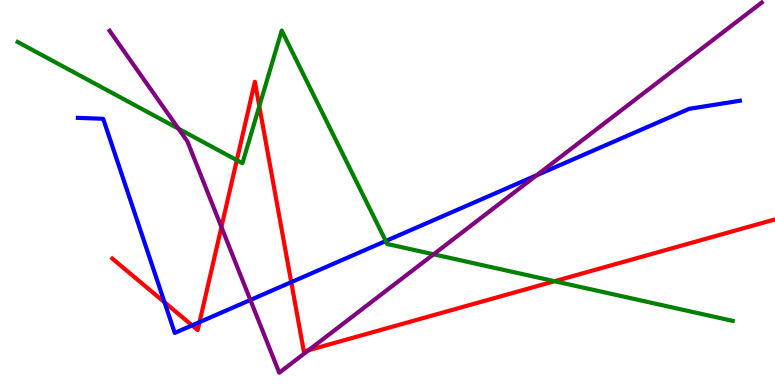[{'lines': ['blue', 'red'], 'intersections': [{'x': 2.12, 'y': 2.15}, {'x': 2.48, 'y': 1.55}, {'x': 2.57, 'y': 1.63}, {'x': 3.76, 'y': 2.67}]}, {'lines': ['green', 'red'], 'intersections': [{'x': 3.06, 'y': 5.84}, {'x': 3.35, 'y': 7.24}, {'x': 7.16, 'y': 2.7}]}, {'lines': ['purple', 'red'], 'intersections': [{'x': 2.86, 'y': 4.1}, {'x': 3.98, 'y': 0.904}]}, {'lines': ['blue', 'green'], 'intersections': [{'x': 4.98, 'y': 3.74}]}, {'lines': ['blue', 'purple'], 'intersections': [{'x': 3.23, 'y': 2.21}, {'x': 6.92, 'y': 5.45}]}, {'lines': ['green', 'purple'], 'intersections': [{'x': 2.3, 'y': 6.66}, {'x': 5.59, 'y': 3.39}]}]